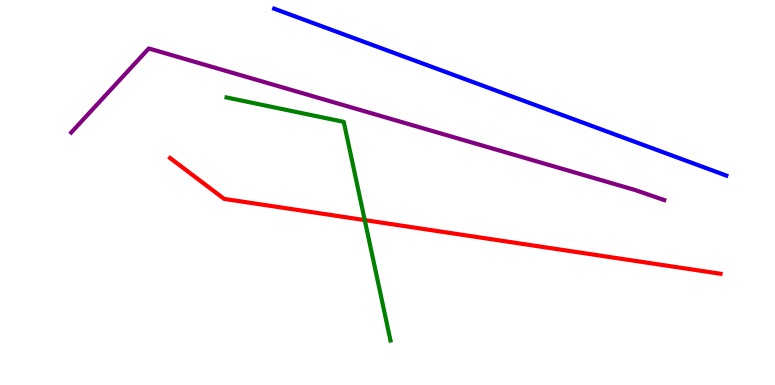[{'lines': ['blue', 'red'], 'intersections': []}, {'lines': ['green', 'red'], 'intersections': [{'x': 4.71, 'y': 4.28}]}, {'lines': ['purple', 'red'], 'intersections': []}, {'lines': ['blue', 'green'], 'intersections': []}, {'lines': ['blue', 'purple'], 'intersections': []}, {'lines': ['green', 'purple'], 'intersections': []}]